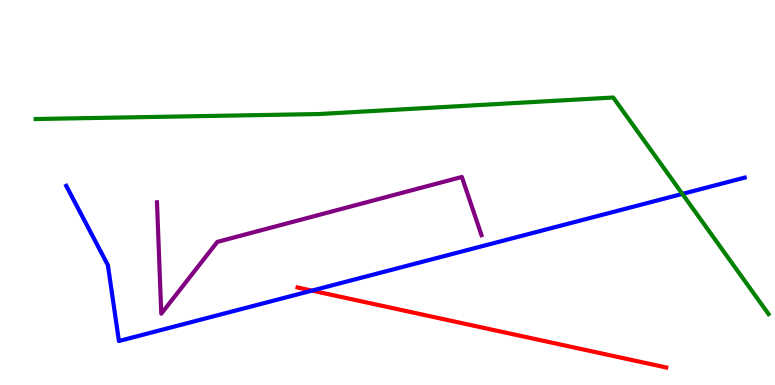[{'lines': ['blue', 'red'], 'intersections': [{'x': 4.03, 'y': 2.45}]}, {'lines': ['green', 'red'], 'intersections': []}, {'lines': ['purple', 'red'], 'intersections': []}, {'lines': ['blue', 'green'], 'intersections': [{'x': 8.8, 'y': 4.96}]}, {'lines': ['blue', 'purple'], 'intersections': []}, {'lines': ['green', 'purple'], 'intersections': []}]